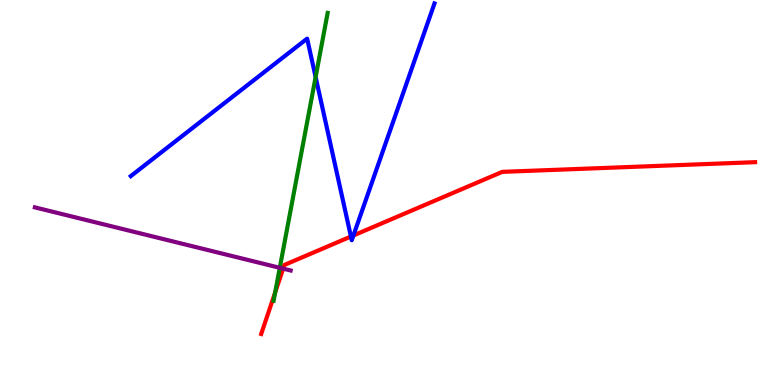[{'lines': ['blue', 'red'], 'intersections': [{'x': 4.53, 'y': 3.86}, {'x': 4.56, 'y': 3.88}]}, {'lines': ['green', 'red'], 'intersections': [{'x': 3.55, 'y': 2.4}]}, {'lines': ['purple', 'red'], 'intersections': [{'x': 3.65, 'y': 3.02}]}, {'lines': ['blue', 'green'], 'intersections': [{'x': 4.07, 'y': 8.0}]}, {'lines': ['blue', 'purple'], 'intersections': []}, {'lines': ['green', 'purple'], 'intersections': [{'x': 3.61, 'y': 3.04}]}]